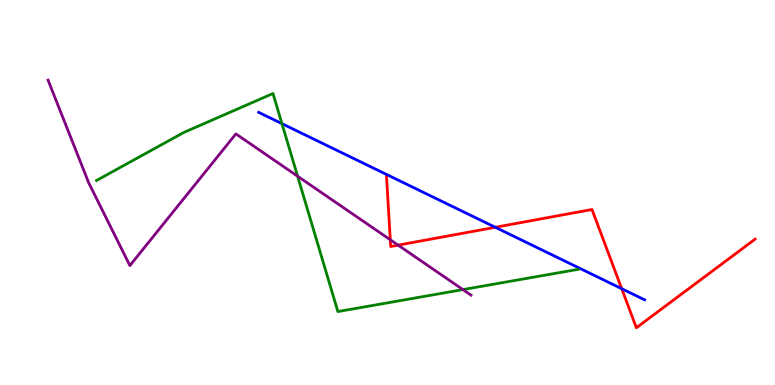[{'lines': ['blue', 'red'], 'intersections': [{'x': 6.39, 'y': 4.1}, {'x': 8.02, 'y': 2.5}]}, {'lines': ['green', 'red'], 'intersections': []}, {'lines': ['purple', 'red'], 'intersections': [{'x': 5.04, 'y': 3.77}, {'x': 5.14, 'y': 3.63}]}, {'lines': ['blue', 'green'], 'intersections': [{'x': 3.64, 'y': 6.79}]}, {'lines': ['blue', 'purple'], 'intersections': []}, {'lines': ['green', 'purple'], 'intersections': [{'x': 3.84, 'y': 5.42}, {'x': 5.97, 'y': 2.48}]}]